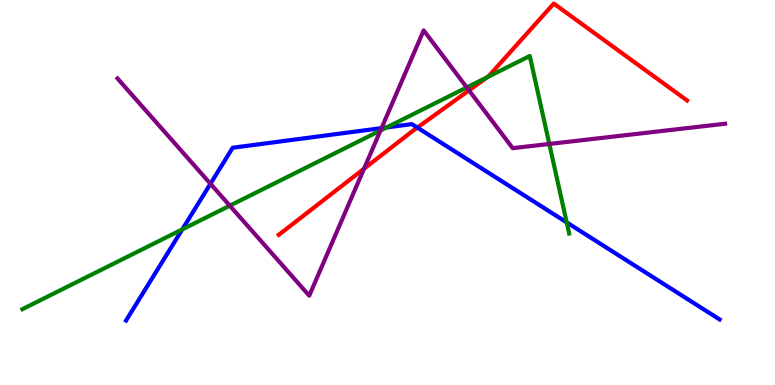[{'lines': ['blue', 'red'], 'intersections': [{'x': 5.38, 'y': 6.69}]}, {'lines': ['green', 'red'], 'intersections': [{'x': 6.29, 'y': 8.0}]}, {'lines': ['purple', 'red'], 'intersections': [{'x': 4.7, 'y': 5.62}, {'x': 6.05, 'y': 7.65}]}, {'lines': ['blue', 'green'], 'intersections': [{'x': 2.35, 'y': 4.04}, {'x': 4.99, 'y': 6.69}, {'x': 7.31, 'y': 4.22}]}, {'lines': ['blue', 'purple'], 'intersections': [{'x': 2.72, 'y': 5.23}, {'x': 4.92, 'y': 6.67}]}, {'lines': ['green', 'purple'], 'intersections': [{'x': 2.97, 'y': 4.66}, {'x': 4.91, 'y': 6.61}, {'x': 6.02, 'y': 7.73}, {'x': 7.09, 'y': 6.26}]}]